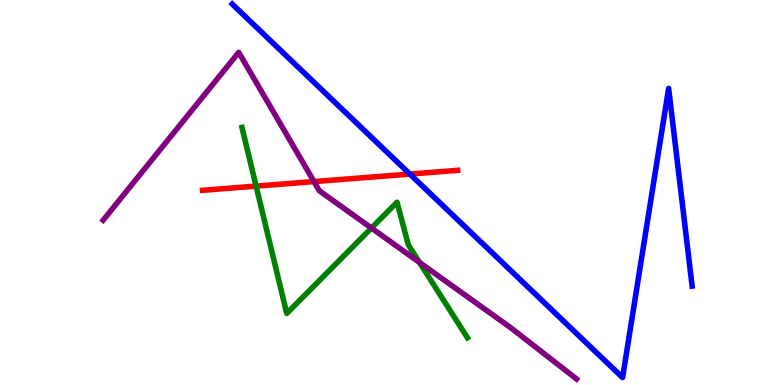[{'lines': ['blue', 'red'], 'intersections': [{'x': 5.29, 'y': 5.48}]}, {'lines': ['green', 'red'], 'intersections': [{'x': 3.3, 'y': 5.17}]}, {'lines': ['purple', 'red'], 'intersections': [{'x': 4.05, 'y': 5.28}]}, {'lines': ['blue', 'green'], 'intersections': []}, {'lines': ['blue', 'purple'], 'intersections': []}, {'lines': ['green', 'purple'], 'intersections': [{'x': 4.79, 'y': 4.08}, {'x': 5.41, 'y': 3.18}]}]